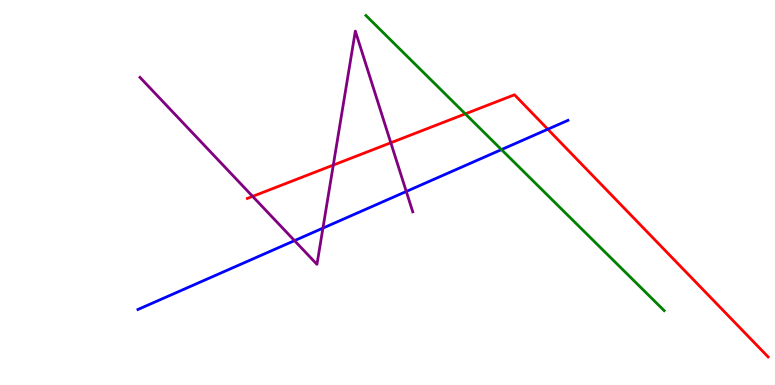[{'lines': ['blue', 'red'], 'intersections': [{'x': 7.07, 'y': 6.64}]}, {'lines': ['green', 'red'], 'intersections': [{'x': 6.0, 'y': 7.04}]}, {'lines': ['purple', 'red'], 'intersections': [{'x': 3.26, 'y': 4.9}, {'x': 4.3, 'y': 5.71}, {'x': 5.04, 'y': 6.29}]}, {'lines': ['blue', 'green'], 'intersections': [{'x': 6.47, 'y': 6.11}]}, {'lines': ['blue', 'purple'], 'intersections': [{'x': 3.8, 'y': 3.75}, {'x': 4.17, 'y': 4.07}, {'x': 5.24, 'y': 5.03}]}, {'lines': ['green', 'purple'], 'intersections': []}]